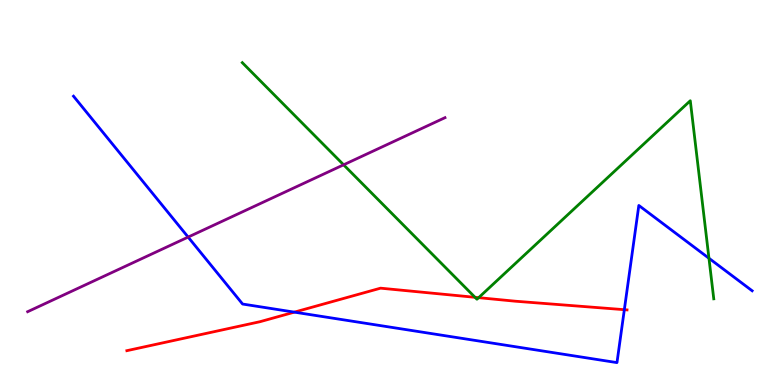[{'lines': ['blue', 'red'], 'intersections': [{'x': 3.8, 'y': 1.89}, {'x': 8.06, 'y': 1.96}]}, {'lines': ['green', 'red'], 'intersections': [{'x': 6.13, 'y': 2.28}, {'x': 6.18, 'y': 2.27}]}, {'lines': ['purple', 'red'], 'intersections': []}, {'lines': ['blue', 'green'], 'intersections': [{'x': 9.15, 'y': 3.29}]}, {'lines': ['blue', 'purple'], 'intersections': [{'x': 2.43, 'y': 3.84}]}, {'lines': ['green', 'purple'], 'intersections': [{'x': 4.43, 'y': 5.72}]}]